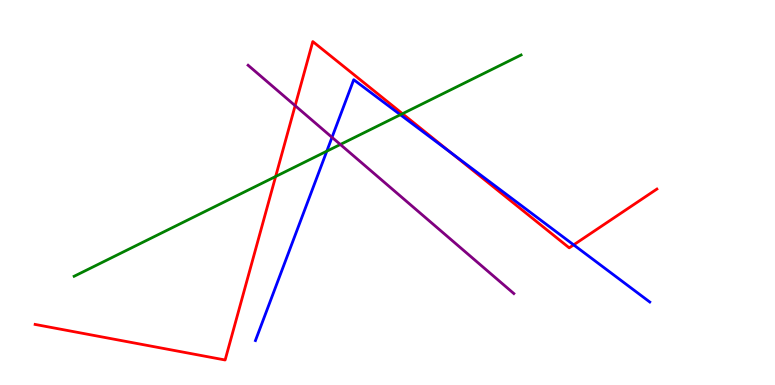[{'lines': ['blue', 'red'], 'intersections': [{'x': 5.82, 'y': 6.02}, {'x': 7.4, 'y': 3.64}]}, {'lines': ['green', 'red'], 'intersections': [{'x': 3.56, 'y': 5.42}, {'x': 5.19, 'y': 7.05}]}, {'lines': ['purple', 'red'], 'intersections': [{'x': 3.81, 'y': 7.26}]}, {'lines': ['blue', 'green'], 'intersections': [{'x': 4.22, 'y': 6.07}, {'x': 5.17, 'y': 7.02}]}, {'lines': ['blue', 'purple'], 'intersections': [{'x': 4.28, 'y': 6.43}]}, {'lines': ['green', 'purple'], 'intersections': [{'x': 4.39, 'y': 6.25}]}]